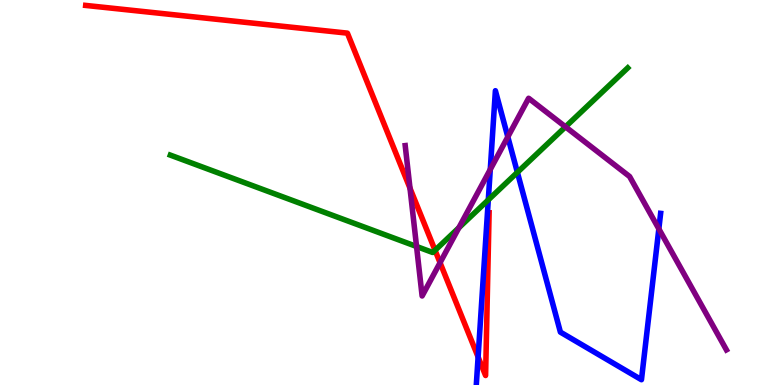[{'lines': ['blue', 'red'], 'intersections': [{'x': 6.17, 'y': 0.728}]}, {'lines': ['green', 'red'], 'intersections': [{'x': 5.61, 'y': 3.5}]}, {'lines': ['purple', 'red'], 'intersections': [{'x': 5.29, 'y': 5.11}, {'x': 5.68, 'y': 3.18}]}, {'lines': ['blue', 'green'], 'intersections': [{'x': 6.3, 'y': 4.81}, {'x': 6.68, 'y': 5.52}]}, {'lines': ['blue', 'purple'], 'intersections': [{'x': 6.33, 'y': 5.6}, {'x': 6.55, 'y': 6.45}, {'x': 8.5, 'y': 4.06}]}, {'lines': ['green', 'purple'], 'intersections': [{'x': 5.37, 'y': 3.6}, {'x': 5.92, 'y': 4.08}, {'x': 7.3, 'y': 6.71}]}]